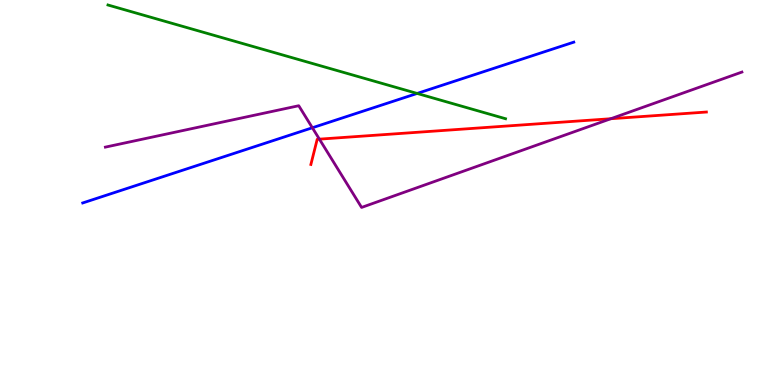[{'lines': ['blue', 'red'], 'intersections': []}, {'lines': ['green', 'red'], 'intersections': []}, {'lines': ['purple', 'red'], 'intersections': [{'x': 4.12, 'y': 6.39}, {'x': 7.88, 'y': 6.92}]}, {'lines': ['blue', 'green'], 'intersections': [{'x': 5.38, 'y': 7.57}]}, {'lines': ['blue', 'purple'], 'intersections': [{'x': 4.03, 'y': 6.68}]}, {'lines': ['green', 'purple'], 'intersections': []}]